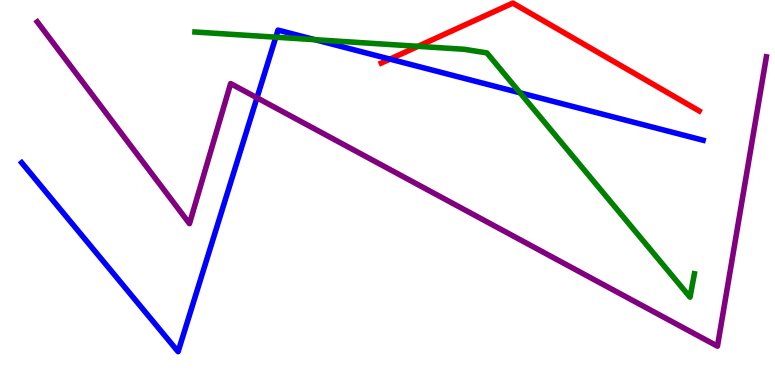[{'lines': ['blue', 'red'], 'intersections': [{'x': 5.03, 'y': 8.46}]}, {'lines': ['green', 'red'], 'intersections': [{'x': 5.39, 'y': 8.8}]}, {'lines': ['purple', 'red'], 'intersections': []}, {'lines': ['blue', 'green'], 'intersections': [{'x': 3.56, 'y': 9.03}, {'x': 4.06, 'y': 8.97}, {'x': 6.71, 'y': 7.59}]}, {'lines': ['blue', 'purple'], 'intersections': [{'x': 3.32, 'y': 7.46}]}, {'lines': ['green', 'purple'], 'intersections': []}]